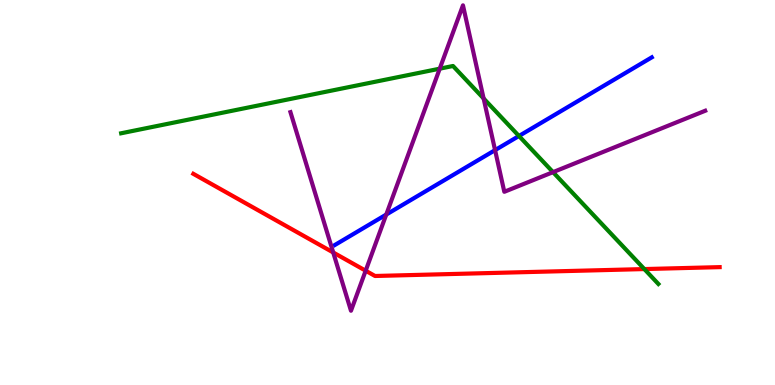[{'lines': ['blue', 'red'], 'intersections': []}, {'lines': ['green', 'red'], 'intersections': [{'x': 8.31, 'y': 3.01}]}, {'lines': ['purple', 'red'], 'intersections': [{'x': 4.3, 'y': 3.44}, {'x': 4.72, 'y': 2.97}]}, {'lines': ['blue', 'green'], 'intersections': [{'x': 6.7, 'y': 6.47}]}, {'lines': ['blue', 'purple'], 'intersections': [{'x': 4.98, 'y': 4.43}, {'x': 6.39, 'y': 6.1}]}, {'lines': ['green', 'purple'], 'intersections': [{'x': 5.67, 'y': 8.22}, {'x': 6.24, 'y': 7.44}, {'x': 7.14, 'y': 5.53}]}]